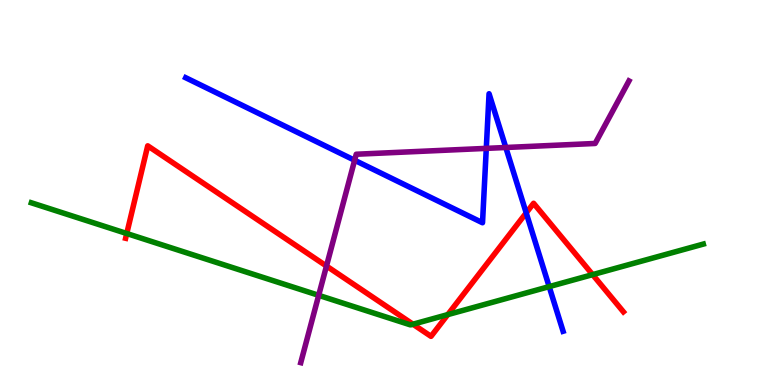[{'lines': ['blue', 'red'], 'intersections': [{'x': 6.79, 'y': 4.47}]}, {'lines': ['green', 'red'], 'intersections': [{'x': 1.64, 'y': 3.93}, {'x': 5.33, 'y': 1.58}, {'x': 5.78, 'y': 1.83}, {'x': 7.65, 'y': 2.87}]}, {'lines': ['purple', 'red'], 'intersections': [{'x': 4.21, 'y': 3.09}]}, {'lines': ['blue', 'green'], 'intersections': [{'x': 7.09, 'y': 2.56}]}, {'lines': ['blue', 'purple'], 'intersections': [{'x': 4.58, 'y': 5.84}, {'x': 6.27, 'y': 6.15}, {'x': 6.53, 'y': 6.17}]}, {'lines': ['green', 'purple'], 'intersections': [{'x': 4.11, 'y': 2.33}]}]